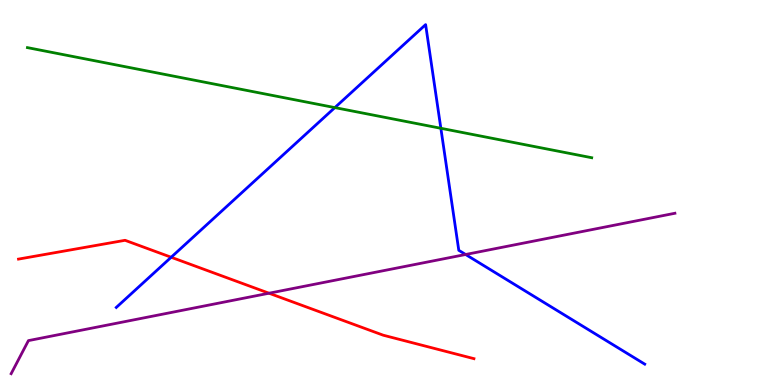[{'lines': ['blue', 'red'], 'intersections': [{'x': 2.21, 'y': 3.32}]}, {'lines': ['green', 'red'], 'intersections': []}, {'lines': ['purple', 'red'], 'intersections': [{'x': 3.47, 'y': 2.38}]}, {'lines': ['blue', 'green'], 'intersections': [{'x': 4.32, 'y': 7.21}, {'x': 5.69, 'y': 6.67}]}, {'lines': ['blue', 'purple'], 'intersections': [{'x': 6.01, 'y': 3.39}]}, {'lines': ['green', 'purple'], 'intersections': []}]